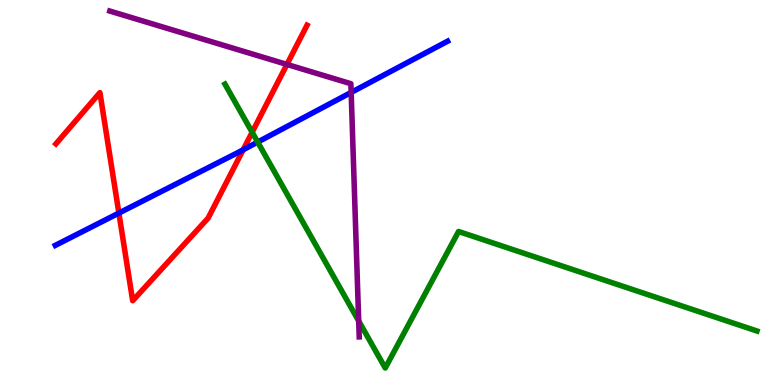[{'lines': ['blue', 'red'], 'intersections': [{'x': 1.53, 'y': 4.47}, {'x': 3.14, 'y': 6.11}]}, {'lines': ['green', 'red'], 'intersections': [{'x': 3.25, 'y': 6.56}]}, {'lines': ['purple', 'red'], 'intersections': [{'x': 3.7, 'y': 8.33}]}, {'lines': ['blue', 'green'], 'intersections': [{'x': 3.32, 'y': 6.31}]}, {'lines': ['blue', 'purple'], 'intersections': [{'x': 4.53, 'y': 7.6}]}, {'lines': ['green', 'purple'], 'intersections': [{'x': 4.63, 'y': 1.66}]}]